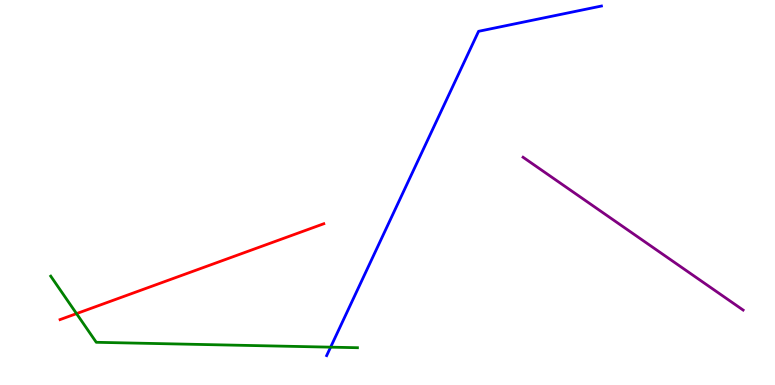[{'lines': ['blue', 'red'], 'intersections': []}, {'lines': ['green', 'red'], 'intersections': [{'x': 0.987, 'y': 1.85}]}, {'lines': ['purple', 'red'], 'intersections': []}, {'lines': ['blue', 'green'], 'intersections': [{'x': 4.27, 'y': 0.983}]}, {'lines': ['blue', 'purple'], 'intersections': []}, {'lines': ['green', 'purple'], 'intersections': []}]